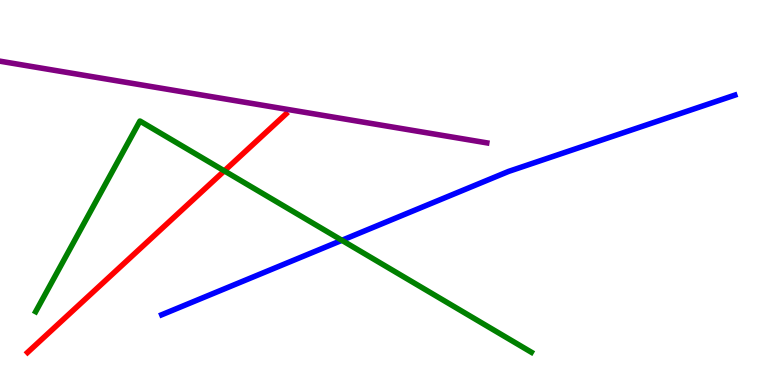[{'lines': ['blue', 'red'], 'intersections': []}, {'lines': ['green', 'red'], 'intersections': [{'x': 2.89, 'y': 5.56}]}, {'lines': ['purple', 'red'], 'intersections': []}, {'lines': ['blue', 'green'], 'intersections': [{'x': 4.41, 'y': 3.76}]}, {'lines': ['blue', 'purple'], 'intersections': []}, {'lines': ['green', 'purple'], 'intersections': []}]